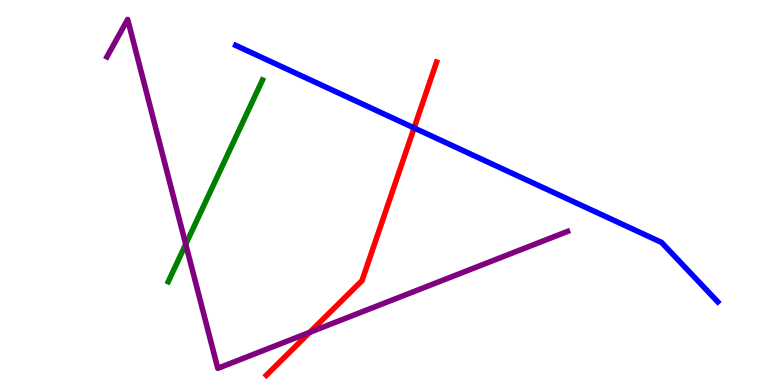[{'lines': ['blue', 'red'], 'intersections': [{'x': 5.34, 'y': 6.68}]}, {'lines': ['green', 'red'], 'intersections': []}, {'lines': ['purple', 'red'], 'intersections': [{'x': 4.0, 'y': 1.37}]}, {'lines': ['blue', 'green'], 'intersections': []}, {'lines': ['blue', 'purple'], 'intersections': []}, {'lines': ['green', 'purple'], 'intersections': [{'x': 2.4, 'y': 3.66}]}]